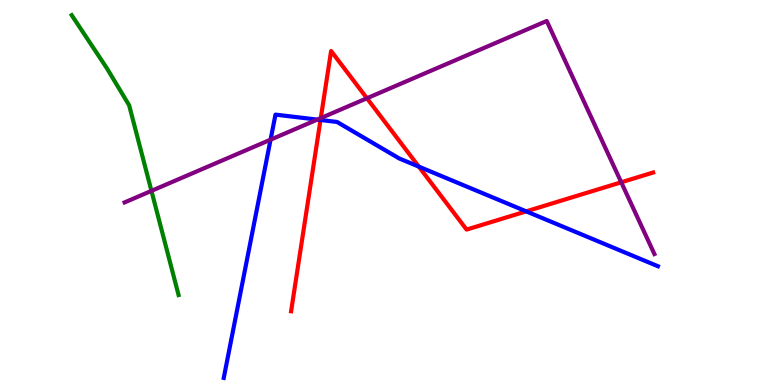[{'lines': ['blue', 'red'], 'intersections': [{'x': 4.14, 'y': 6.88}, {'x': 5.4, 'y': 5.67}, {'x': 6.79, 'y': 4.51}]}, {'lines': ['green', 'red'], 'intersections': []}, {'lines': ['purple', 'red'], 'intersections': [{'x': 4.14, 'y': 6.93}, {'x': 4.73, 'y': 7.45}, {'x': 8.02, 'y': 5.27}]}, {'lines': ['blue', 'green'], 'intersections': []}, {'lines': ['blue', 'purple'], 'intersections': [{'x': 3.49, 'y': 6.37}, {'x': 4.09, 'y': 6.89}]}, {'lines': ['green', 'purple'], 'intersections': [{'x': 1.95, 'y': 5.04}]}]